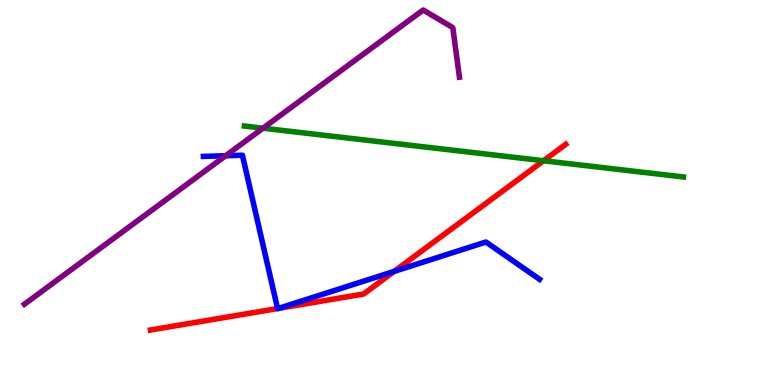[{'lines': ['blue', 'red'], 'intersections': [{'x': 3.58, 'y': 1.99}, {'x': 3.6, 'y': 1.99}, {'x': 5.09, 'y': 2.95}]}, {'lines': ['green', 'red'], 'intersections': [{'x': 7.01, 'y': 5.82}]}, {'lines': ['purple', 'red'], 'intersections': []}, {'lines': ['blue', 'green'], 'intersections': []}, {'lines': ['blue', 'purple'], 'intersections': [{'x': 2.91, 'y': 5.95}]}, {'lines': ['green', 'purple'], 'intersections': [{'x': 3.39, 'y': 6.67}]}]